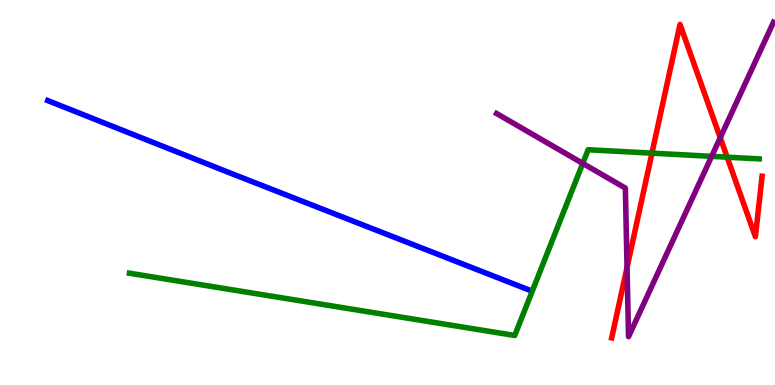[{'lines': ['blue', 'red'], 'intersections': []}, {'lines': ['green', 'red'], 'intersections': [{'x': 8.41, 'y': 6.02}, {'x': 9.38, 'y': 5.92}]}, {'lines': ['purple', 'red'], 'intersections': [{'x': 8.09, 'y': 3.05}, {'x': 9.29, 'y': 6.42}]}, {'lines': ['blue', 'green'], 'intersections': []}, {'lines': ['blue', 'purple'], 'intersections': []}, {'lines': ['green', 'purple'], 'intersections': [{'x': 7.52, 'y': 5.76}, {'x': 9.18, 'y': 5.94}]}]